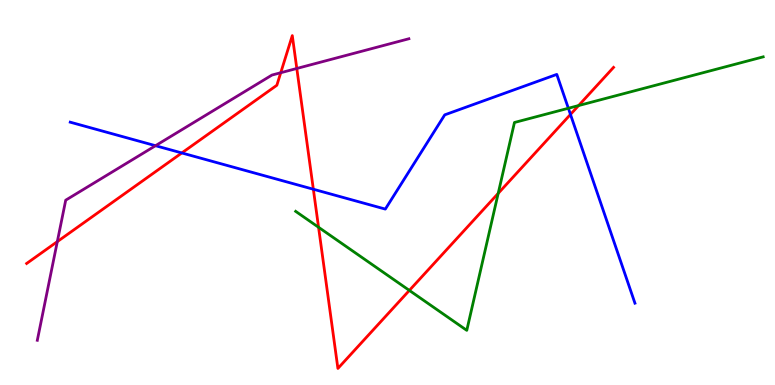[{'lines': ['blue', 'red'], 'intersections': [{'x': 2.35, 'y': 6.03}, {'x': 4.04, 'y': 5.08}, {'x': 7.36, 'y': 7.03}]}, {'lines': ['green', 'red'], 'intersections': [{'x': 4.11, 'y': 4.1}, {'x': 5.28, 'y': 2.46}, {'x': 6.43, 'y': 4.98}, {'x': 7.47, 'y': 7.26}]}, {'lines': ['purple', 'red'], 'intersections': [{'x': 0.74, 'y': 3.72}, {'x': 3.62, 'y': 8.11}, {'x': 3.83, 'y': 8.22}]}, {'lines': ['blue', 'green'], 'intersections': [{'x': 7.33, 'y': 7.19}]}, {'lines': ['blue', 'purple'], 'intersections': [{'x': 2.01, 'y': 6.22}]}, {'lines': ['green', 'purple'], 'intersections': []}]